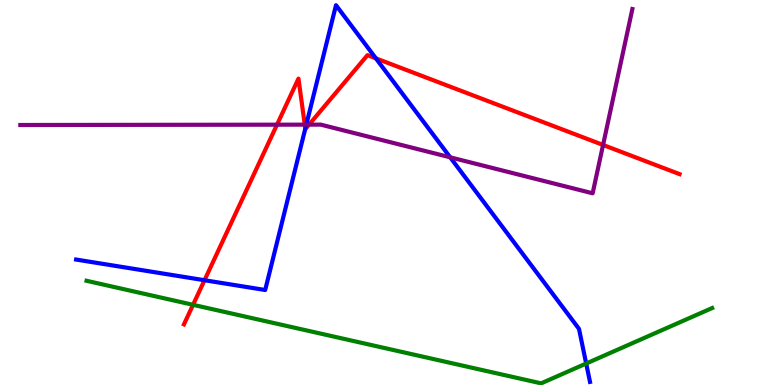[{'lines': ['blue', 'red'], 'intersections': [{'x': 2.64, 'y': 2.72}, {'x': 3.94, 'y': 6.66}, {'x': 4.85, 'y': 8.48}]}, {'lines': ['green', 'red'], 'intersections': [{'x': 2.49, 'y': 2.08}]}, {'lines': ['purple', 'red'], 'intersections': [{'x': 3.57, 'y': 6.76}, {'x': 3.93, 'y': 6.76}, {'x': 3.99, 'y': 6.76}, {'x': 7.78, 'y': 6.23}]}, {'lines': ['blue', 'green'], 'intersections': [{'x': 7.56, 'y': 0.558}]}, {'lines': ['blue', 'purple'], 'intersections': [{'x': 3.95, 'y': 6.76}, {'x': 5.81, 'y': 5.91}]}, {'lines': ['green', 'purple'], 'intersections': []}]